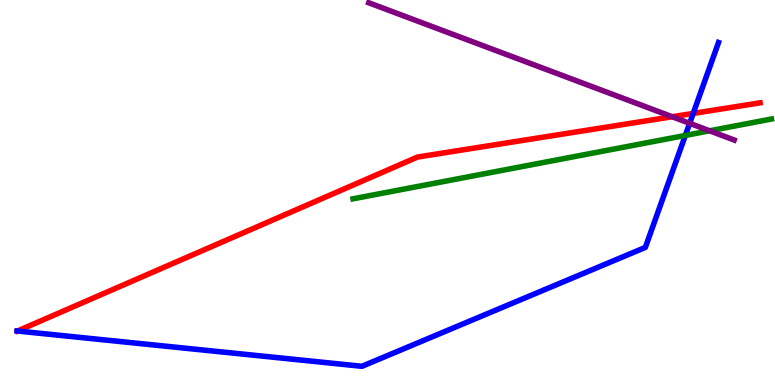[{'lines': ['blue', 'red'], 'intersections': [{'x': 0.226, 'y': 1.4}, {'x': 8.94, 'y': 7.05}]}, {'lines': ['green', 'red'], 'intersections': []}, {'lines': ['purple', 'red'], 'intersections': [{'x': 8.67, 'y': 6.97}]}, {'lines': ['blue', 'green'], 'intersections': [{'x': 8.84, 'y': 6.48}]}, {'lines': ['blue', 'purple'], 'intersections': [{'x': 8.9, 'y': 6.8}]}, {'lines': ['green', 'purple'], 'intersections': [{'x': 9.16, 'y': 6.6}]}]